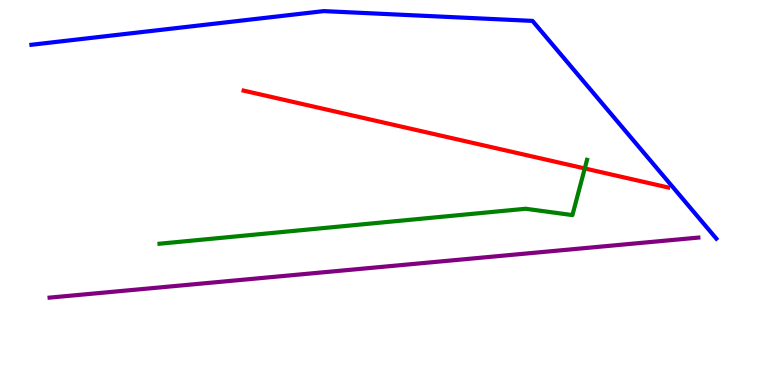[{'lines': ['blue', 'red'], 'intersections': []}, {'lines': ['green', 'red'], 'intersections': [{'x': 7.55, 'y': 5.62}]}, {'lines': ['purple', 'red'], 'intersections': []}, {'lines': ['blue', 'green'], 'intersections': []}, {'lines': ['blue', 'purple'], 'intersections': []}, {'lines': ['green', 'purple'], 'intersections': []}]